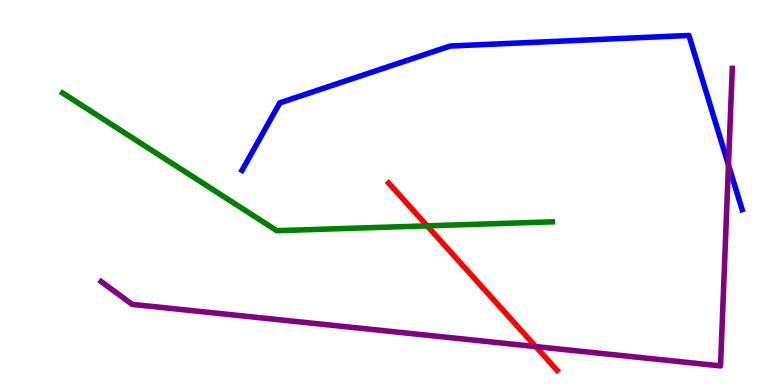[{'lines': ['blue', 'red'], 'intersections': []}, {'lines': ['green', 'red'], 'intersections': [{'x': 5.51, 'y': 4.13}]}, {'lines': ['purple', 'red'], 'intersections': [{'x': 6.91, 'y': 0.998}]}, {'lines': ['blue', 'green'], 'intersections': []}, {'lines': ['blue', 'purple'], 'intersections': [{'x': 9.4, 'y': 5.72}]}, {'lines': ['green', 'purple'], 'intersections': []}]